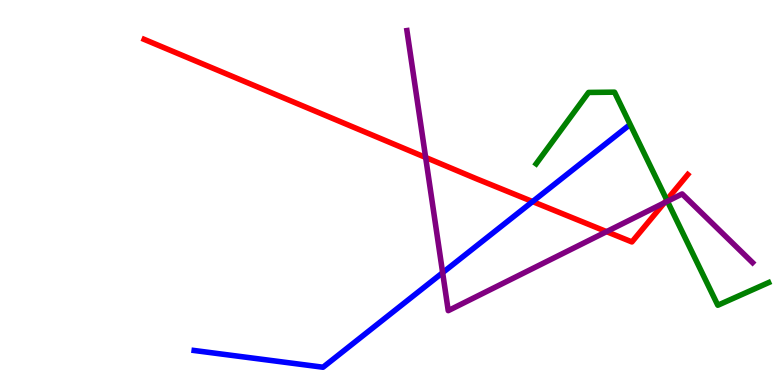[{'lines': ['blue', 'red'], 'intersections': [{'x': 6.87, 'y': 4.76}]}, {'lines': ['green', 'red'], 'intersections': [{'x': 8.6, 'y': 4.81}]}, {'lines': ['purple', 'red'], 'intersections': [{'x': 5.49, 'y': 5.91}, {'x': 7.83, 'y': 3.98}, {'x': 8.57, 'y': 4.73}]}, {'lines': ['blue', 'green'], 'intersections': []}, {'lines': ['blue', 'purple'], 'intersections': [{'x': 5.71, 'y': 2.92}]}, {'lines': ['green', 'purple'], 'intersections': [{'x': 8.61, 'y': 4.77}]}]